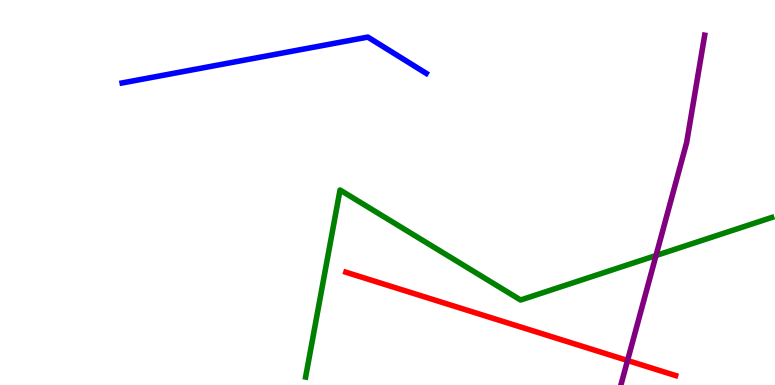[{'lines': ['blue', 'red'], 'intersections': []}, {'lines': ['green', 'red'], 'intersections': []}, {'lines': ['purple', 'red'], 'intersections': [{'x': 8.1, 'y': 0.637}]}, {'lines': ['blue', 'green'], 'intersections': []}, {'lines': ['blue', 'purple'], 'intersections': []}, {'lines': ['green', 'purple'], 'intersections': [{'x': 8.46, 'y': 3.36}]}]